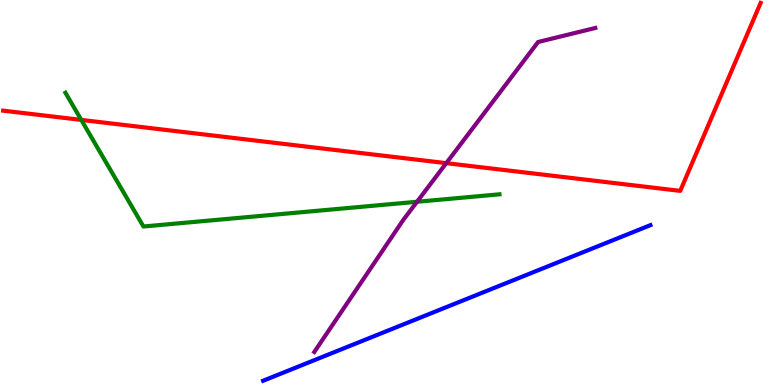[{'lines': ['blue', 'red'], 'intersections': []}, {'lines': ['green', 'red'], 'intersections': [{'x': 1.05, 'y': 6.89}]}, {'lines': ['purple', 'red'], 'intersections': [{'x': 5.76, 'y': 5.76}]}, {'lines': ['blue', 'green'], 'intersections': []}, {'lines': ['blue', 'purple'], 'intersections': []}, {'lines': ['green', 'purple'], 'intersections': [{'x': 5.38, 'y': 4.76}]}]